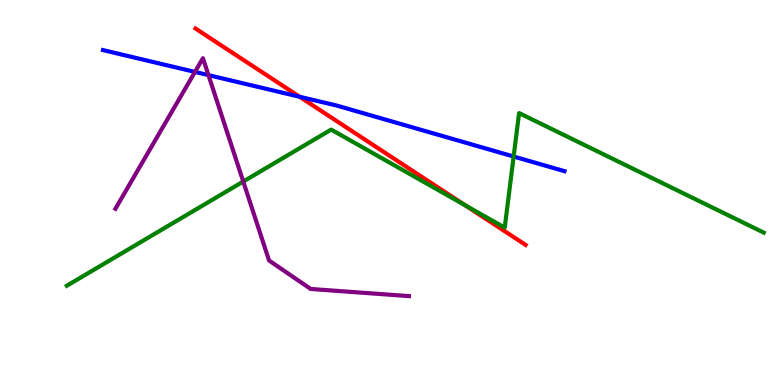[{'lines': ['blue', 'red'], 'intersections': [{'x': 3.87, 'y': 7.49}]}, {'lines': ['green', 'red'], 'intersections': [{'x': 6.0, 'y': 4.67}]}, {'lines': ['purple', 'red'], 'intersections': []}, {'lines': ['blue', 'green'], 'intersections': [{'x': 6.63, 'y': 5.93}]}, {'lines': ['blue', 'purple'], 'intersections': [{'x': 2.52, 'y': 8.13}, {'x': 2.69, 'y': 8.05}]}, {'lines': ['green', 'purple'], 'intersections': [{'x': 3.14, 'y': 5.29}]}]